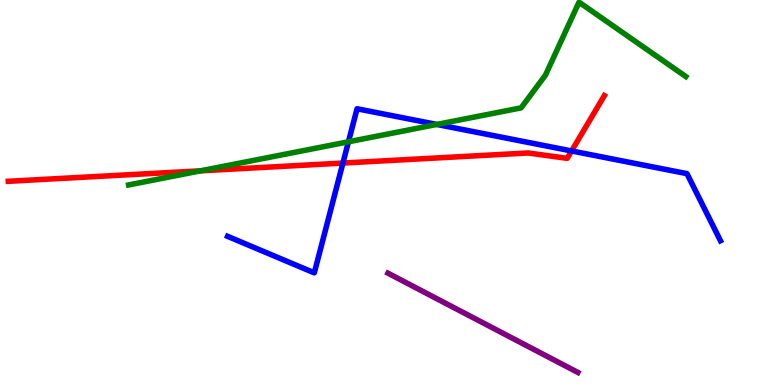[{'lines': ['blue', 'red'], 'intersections': [{'x': 4.42, 'y': 5.76}, {'x': 7.38, 'y': 6.08}]}, {'lines': ['green', 'red'], 'intersections': [{'x': 2.59, 'y': 5.56}]}, {'lines': ['purple', 'red'], 'intersections': []}, {'lines': ['blue', 'green'], 'intersections': [{'x': 4.5, 'y': 6.32}, {'x': 5.64, 'y': 6.77}]}, {'lines': ['blue', 'purple'], 'intersections': []}, {'lines': ['green', 'purple'], 'intersections': []}]